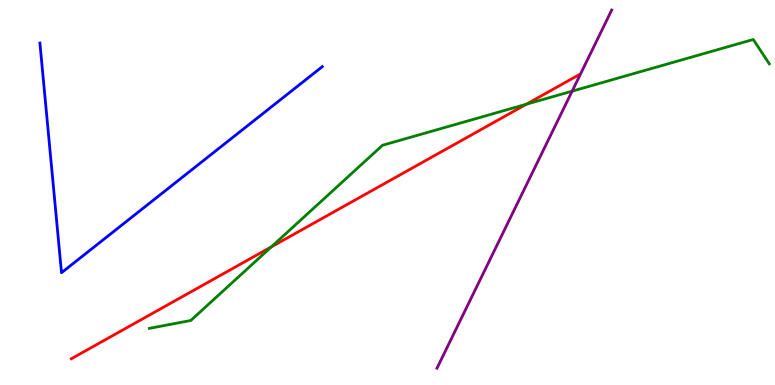[{'lines': ['blue', 'red'], 'intersections': []}, {'lines': ['green', 'red'], 'intersections': [{'x': 3.5, 'y': 3.59}, {'x': 6.79, 'y': 7.29}]}, {'lines': ['purple', 'red'], 'intersections': []}, {'lines': ['blue', 'green'], 'intersections': []}, {'lines': ['blue', 'purple'], 'intersections': []}, {'lines': ['green', 'purple'], 'intersections': [{'x': 7.38, 'y': 7.63}]}]